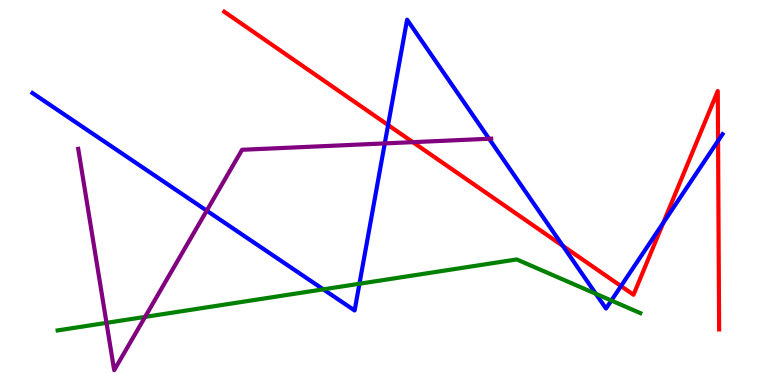[{'lines': ['blue', 'red'], 'intersections': [{'x': 5.01, 'y': 6.75}, {'x': 7.26, 'y': 3.61}, {'x': 8.01, 'y': 2.57}, {'x': 8.56, 'y': 4.21}, {'x': 9.27, 'y': 6.34}]}, {'lines': ['green', 'red'], 'intersections': []}, {'lines': ['purple', 'red'], 'intersections': [{'x': 5.33, 'y': 6.31}]}, {'lines': ['blue', 'green'], 'intersections': [{'x': 4.17, 'y': 2.48}, {'x': 4.64, 'y': 2.63}, {'x': 7.69, 'y': 2.37}, {'x': 7.89, 'y': 2.19}]}, {'lines': ['blue', 'purple'], 'intersections': [{'x': 2.67, 'y': 4.53}, {'x': 4.96, 'y': 6.28}, {'x': 6.31, 'y': 6.4}]}, {'lines': ['green', 'purple'], 'intersections': [{'x': 1.37, 'y': 1.61}, {'x': 1.87, 'y': 1.77}]}]